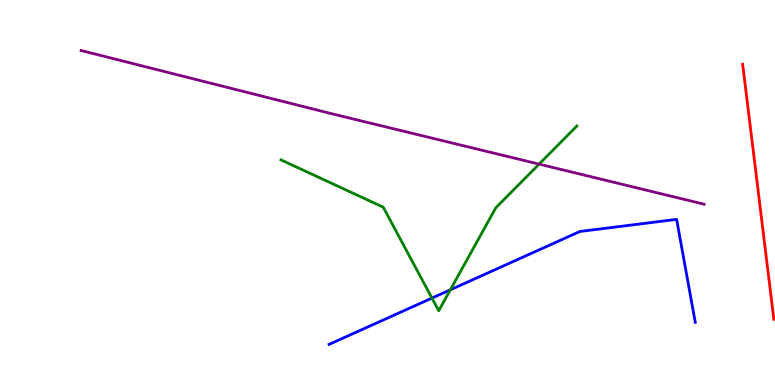[{'lines': ['blue', 'red'], 'intersections': []}, {'lines': ['green', 'red'], 'intersections': []}, {'lines': ['purple', 'red'], 'intersections': []}, {'lines': ['blue', 'green'], 'intersections': [{'x': 5.57, 'y': 2.26}, {'x': 5.81, 'y': 2.47}]}, {'lines': ['blue', 'purple'], 'intersections': []}, {'lines': ['green', 'purple'], 'intersections': [{'x': 6.96, 'y': 5.74}]}]